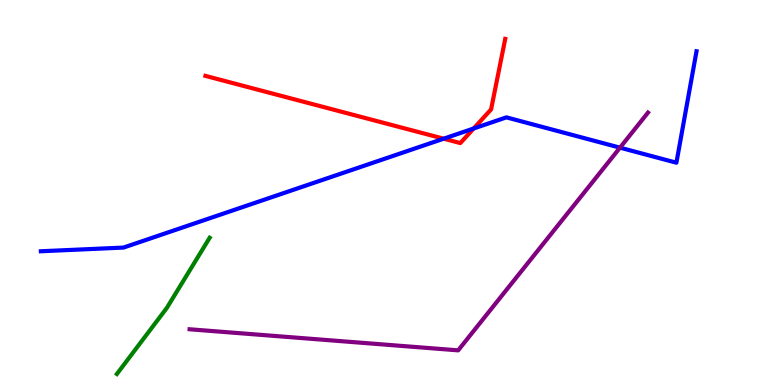[{'lines': ['blue', 'red'], 'intersections': [{'x': 5.72, 'y': 6.4}, {'x': 6.11, 'y': 6.66}]}, {'lines': ['green', 'red'], 'intersections': []}, {'lines': ['purple', 'red'], 'intersections': []}, {'lines': ['blue', 'green'], 'intersections': []}, {'lines': ['blue', 'purple'], 'intersections': [{'x': 8.0, 'y': 6.16}]}, {'lines': ['green', 'purple'], 'intersections': []}]